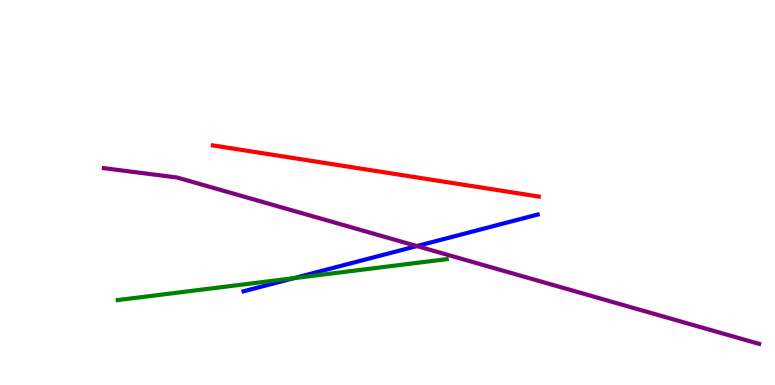[{'lines': ['blue', 'red'], 'intersections': []}, {'lines': ['green', 'red'], 'intersections': []}, {'lines': ['purple', 'red'], 'intersections': []}, {'lines': ['blue', 'green'], 'intersections': [{'x': 3.79, 'y': 2.77}]}, {'lines': ['blue', 'purple'], 'intersections': [{'x': 5.38, 'y': 3.61}]}, {'lines': ['green', 'purple'], 'intersections': []}]